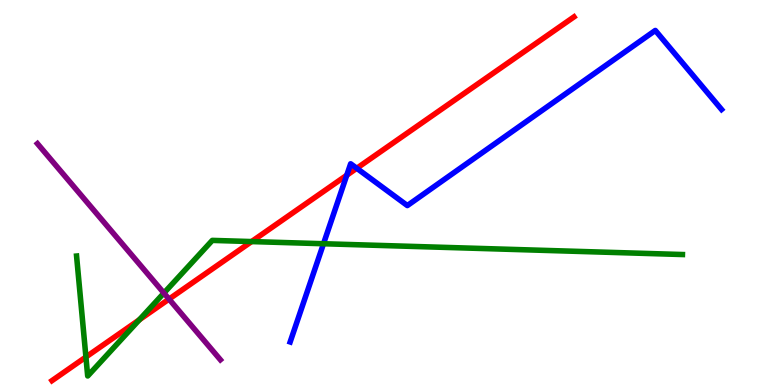[{'lines': ['blue', 'red'], 'intersections': [{'x': 4.47, 'y': 5.45}, {'x': 4.6, 'y': 5.63}]}, {'lines': ['green', 'red'], 'intersections': [{'x': 1.11, 'y': 0.727}, {'x': 1.8, 'y': 1.69}, {'x': 3.25, 'y': 3.73}]}, {'lines': ['purple', 'red'], 'intersections': [{'x': 2.18, 'y': 2.23}]}, {'lines': ['blue', 'green'], 'intersections': [{'x': 4.17, 'y': 3.67}]}, {'lines': ['blue', 'purple'], 'intersections': []}, {'lines': ['green', 'purple'], 'intersections': [{'x': 2.11, 'y': 2.39}]}]